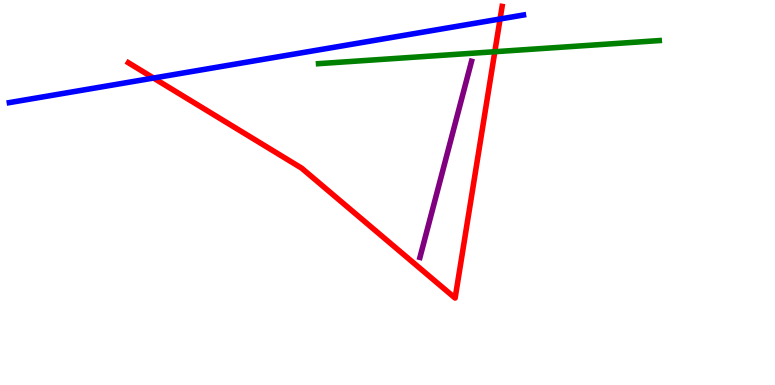[{'lines': ['blue', 'red'], 'intersections': [{'x': 1.98, 'y': 7.97}, {'x': 6.45, 'y': 9.51}]}, {'lines': ['green', 'red'], 'intersections': [{'x': 6.38, 'y': 8.66}]}, {'lines': ['purple', 'red'], 'intersections': []}, {'lines': ['blue', 'green'], 'intersections': []}, {'lines': ['blue', 'purple'], 'intersections': []}, {'lines': ['green', 'purple'], 'intersections': []}]